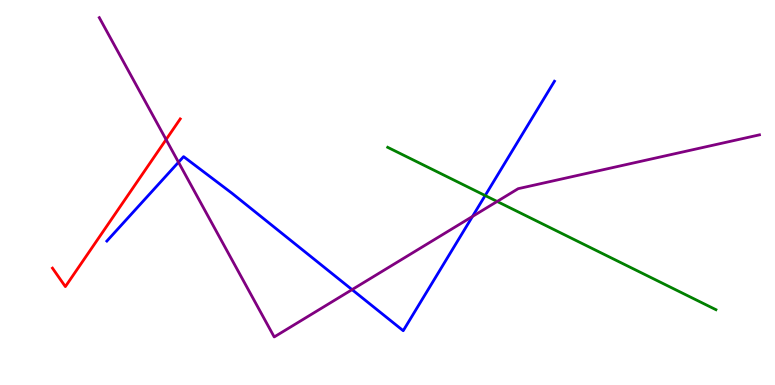[{'lines': ['blue', 'red'], 'intersections': []}, {'lines': ['green', 'red'], 'intersections': []}, {'lines': ['purple', 'red'], 'intersections': [{'x': 2.14, 'y': 6.37}]}, {'lines': ['blue', 'green'], 'intersections': [{'x': 6.26, 'y': 4.92}]}, {'lines': ['blue', 'purple'], 'intersections': [{'x': 2.3, 'y': 5.79}, {'x': 4.54, 'y': 2.48}, {'x': 6.1, 'y': 4.38}]}, {'lines': ['green', 'purple'], 'intersections': [{'x': 6.41, 'y': 4.77}]}]